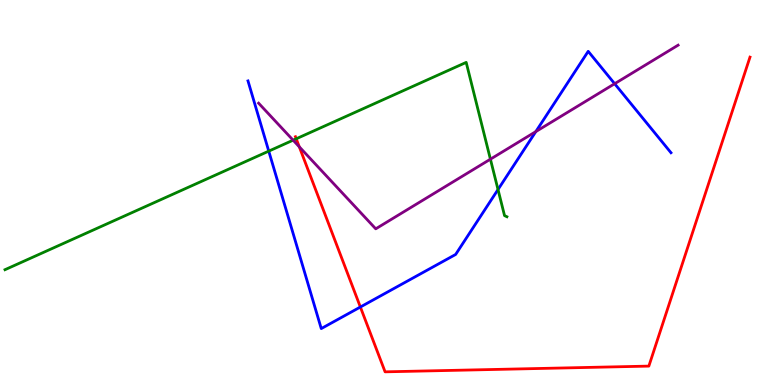[{'lines': ['blue', 'red'], 'intersections': [{'x': 4.65, 'y': 2.03}]}, {'lines': ['green', 'red'], 'intersections': [{'x': 3.82, 'y': 6.4}]}, {'lines': ['purple', 'red'], 'intersections': [{'x': 3.86, 'y': 6.19}]}, {'lines': ['blue', 'green'], 'intersections': [{'x': 3.47, 'y': 6.07}, {'x': 6.43, 'y': 5.08}]}, {'lines': ['blue', 'purple'], 'intersections': [{'x': 6.91, 'y': 6.58}, {'x': 7.93, 'y': 7.83}]}, {'lines': ['green', 'purple'], 'intersections': [{'x': 3.78, 'y': 6.36}, {'x': 6.33, 'y': 5.87}]}]